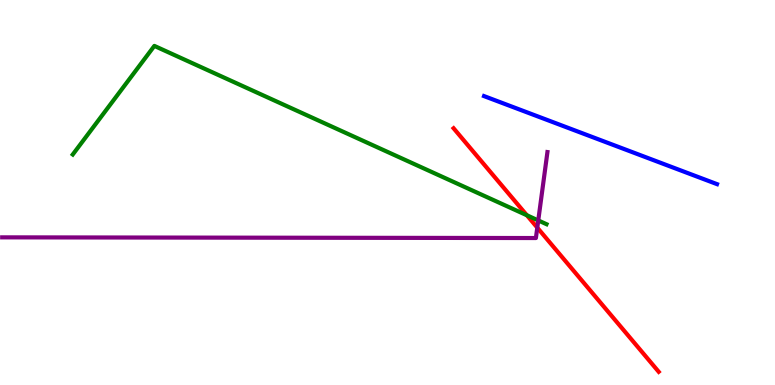[{'lines': ['blue', 'red'], 'intersections': []}, {'lines': ['green', 'red'], 'intersections': [{'x': 6.8, 'y': 4.41}]}, {'lines': ['purple', 'red'], 'intersections': [{'x': 6.93, 'y': 4.09}]}, {'lines': ['blue', 'green'], 'intersections': []}, {'lines': ['blue', 'purple'], 'intersections': []}, {'lines': ['green', 'purple'], 'intersections': [{'x': 6.95, 'y': 4.27}]}]